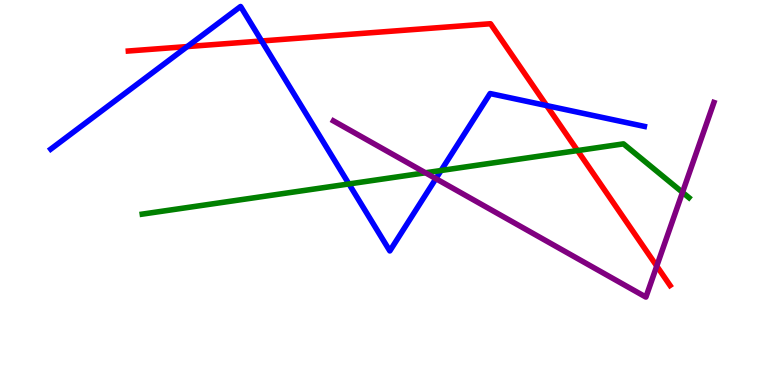[{'lines': ['blue', 'red'], 'intersections': [{'x': 2.42, 'y': 8.79}, {'x': 3.38, 'y': 8.94}, {'x': 7.05, 'y': 7.26}]}, {'lines': ['green', 'red'], 'intersections': [{'x': 7.45, 'y': 6.09}]}, {'lines': ['purple', 'red'], 'intersections': [{'x': 8.47, 'y': 3.09}]}, {'lines': ['blue', 'green'], 'intersections': [{'x': 4.5, 'y': 5.22}, {'x': 5.69, 'y': 5.57}]}, {'lines': ['blue', 'purple'], 'intersections': [{'x': 5.62, 'y': 5.36}]}, {'lines': ['green', 'purple'], 'intersections': [{'x': 5.49, 'y': 5.51}, {'x': 8.81, 'y': 5.0}]}]